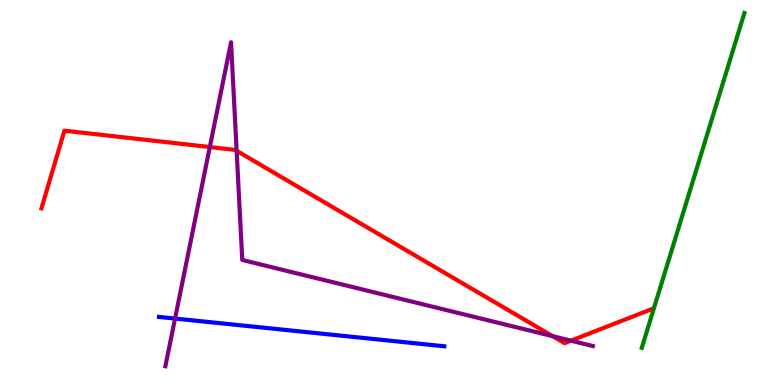[{'lines': ['blue', 'red'], 'intersections': []}, {'lines': ['green', 'red'], 'intersections': []}, {'lines': ['purple', 'red'], 'intersections': [{'x': 2.71, 'y': 6.18}, {'x': 3.05, 'y': 6.08}, {'x': 7.13, 'y': 1.27}, {'x': 7.37, 'y': 1.15}]}, {'lines': ['blue', 'green'], 'intersections': []}, {'lines': ['blue', 'purple'], 'intersections': [{'x': 2.26, 'y': 1.73}]}, {'lines': ['green', 'purple'], 'intersections': []}]